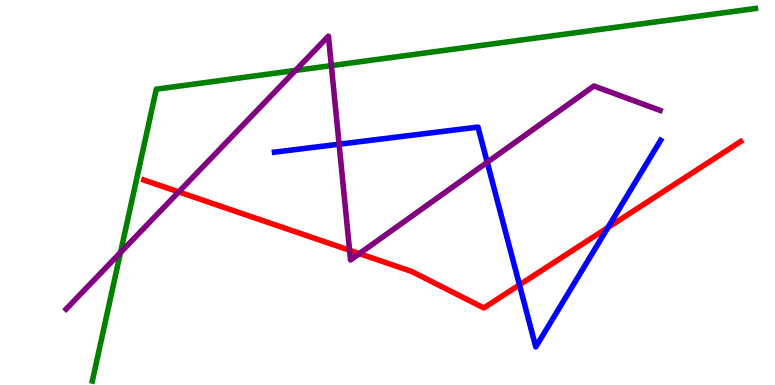[{'lines': ['blue', 'red'], 'intersections': [{'x': 6.7, 'y': 2.6}, {'x': 7.84, 'y': 4.09}]}, {'lines': ['green', 'red'], 'intersections': []}, {'lines': ['purple', 'red'], 'intersections': [{'x': 2.31, 'y': 5.01}, {'x': 4.51, 'y': 3.5}, {'x': 4.64, 'y': 3.41}]}, {'lines': ['blue', 'green'], 'intersections': []}, {'lines': ['blue', 'purple'], 'intersections': [{'x': 4.38, 'y': 6.25}, {'x': 6.29, 'y': 5.78}]}, {'lines': ['green', 'purple'], 'intersections': [{'x': 1.56, 'y': 3.44}, {'x': 3.81, 'y': 8.17}, {'x': 4.28, 'y': 8.3}]}]